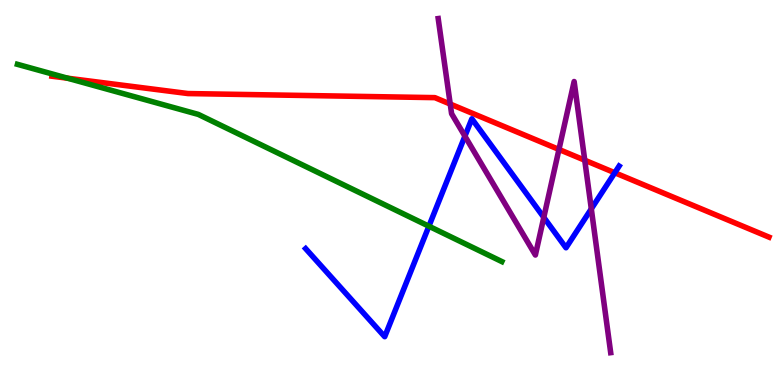[{'lines': ['blue', 'red'], 'intersections': [{'x': 7.93, 'y': 5.51}]}, {'lines': ['green', 'red'], 'intersections': [{'x': 0.872, 'y': 7.97}]}, {'lines': ['purple', 'red'], 'intersections': [{'x': 5.81, 'y': 7.3}, {'x': 7.21, 'y': 6.12}, {'x': 7.55, 'y': 5.84}]}, {'lines': ['blue', 'green'], 'intersections': [{'x': 5.53, 'y': 4.12}]}, {'lines': ['blue', 'purple'], 'intersections': [{'x': 6.0, 'y': 6.46}, {'x': 7.02, 'y': 4.35}, {'x': 7.63, 'y': 4.58}]}, {'lines': ['green', 'purple'], 'intersections': []}]